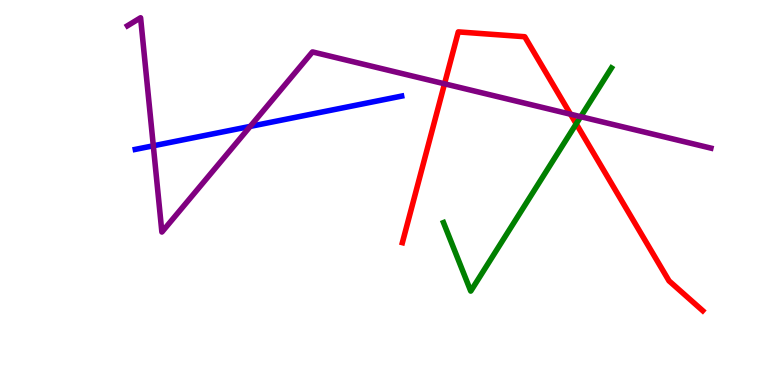[{'lines': ['blue', 'red'], 'intersections': []}, {'lines': ['green', 'red'], 'intersections': [{'x': 7.44, 'y': 6.78}]}, {'lines': ['purple', 'red'], 'intersections': [{'x': 5.74, 'y': 7.82}, {'x': 7.36, 'y': 7.03}]}, {'lines': ['blue', 'green'], 'intersections': []}, {'lines': ['blue', 'purple'], 'intersections': [{'x': 1.98, 'y': 6.21}, {'x': 3.23, 'y': 6.72}]}, {'lines': ['green', 'purple'], 'intersections': [{'x': 7.49, 'y': 6.97}]}]